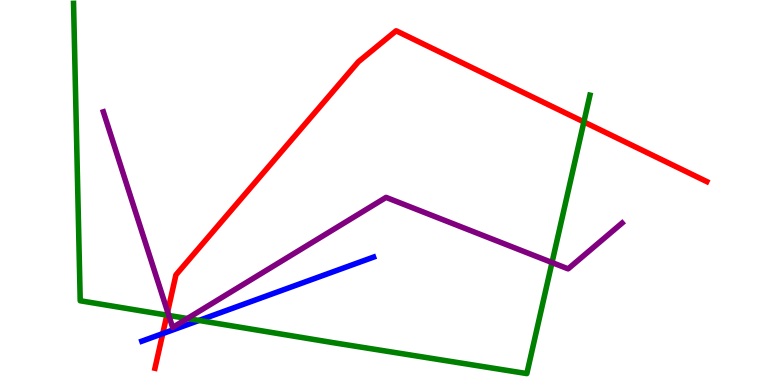[{'lines': ['blue', 'red'], 'intersections': [{'x': 2.1, 'y': 1.34}]}, {'lines': ['green', 'red'], 'intersections': [{'x': 2.15, 'y': 1.81}, {'x': 7.53, 'y': 6.83}]}, {'lines': ['purple', 'red'], 'intersections': [{'x': 2.16, 'y': 1.9}]}, {'lines': ['blue', 'green'], 'intersections': [{'x': 2.57, 'y': 1.68}]}, {'lines': ['blue', 'purple'], 'intersections': []}, {'lines': ['green', 'purple'], 'intersections': [{'x': 2.18, 'y': 1.81}, {'x': 2.42, 'y': 1.73}, {'x': 7.12, 'y': 3.18}]}]